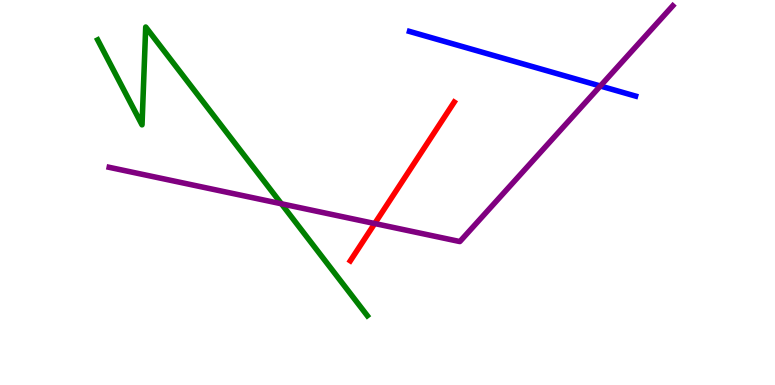[{'lines': ['blue', 'red'], 'intersections': []}, {'lines': ['green', 'red'], 'intersections': []}, {'lines': ['purple', 'red'], 'intersections': [{'x': 4.84, 'y': 4.19}]}, {'lines': ['blue', 'green'], 'intersections': []}, {'lines': ['blue', 'purple'], 'intersections': [{'x': 7.75, 'y': 7.77}]}, {'lines': ['green', 'purple'], 'intersections': [{'x': 3.63, 'y': 4.71}]}]